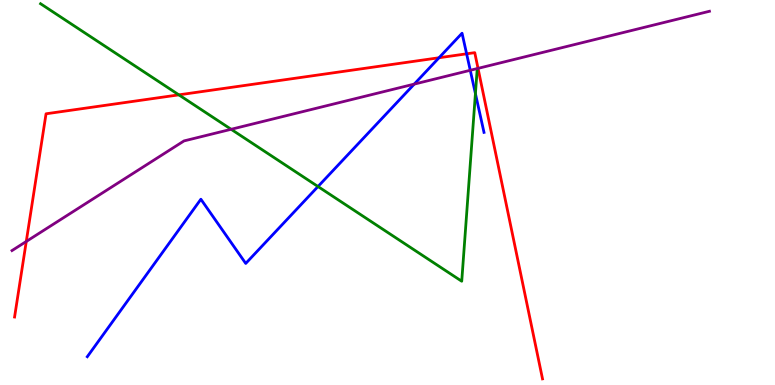[{'lines': ['blue', 'red'], 'intersections': [{'x': 5.66, 'y': 8.5}, {'x': 6.02, 'y': 8.6}]}, {'lines': ['green', 'red'], 'intersections': [{'x': 2.31, 'y': 7.54}]}, {'lines': ['purple', 'red'], 'intersections': [{'x': 0.339, 'y': 3.73}, {'x': 6.17, 'y': 8.22}]}, {'lines': ['blue', 'green'], 'intersections': [{'x': 4.1, 'y': 5.16}, {'x': 6.13, 'y': 7.57}]}, {'lines': ['blue', 'purple'], 'intersections': [{'x': 5.34, 'y': 7.82}, {'x': 6.07, 'y': 8.17}]}, {'lines': ['green', 'purple'], 'intersections': [{'x': 2.98, 'y': 6.64}]}]